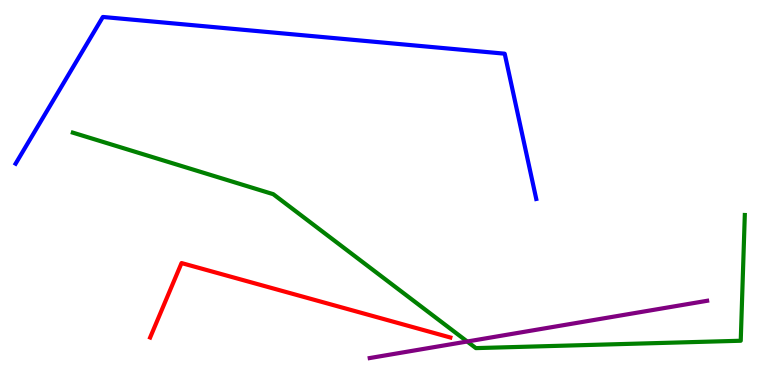[{'lines': ['blue', 'red'], 'intersections': []}, {'lines': ['green', 'red'], 'intersections': []}, {'lines': ['purple', 'red'], 'intersections': []}, {'lines': ['blue', 'green'], 'intersections': []}, {'lines': ['blue', 'purple'], 'intersections': []}, {'lines': ['green', 'purple'], 'intersections': [{'x': 6.03, 'y': 1.13}]}]